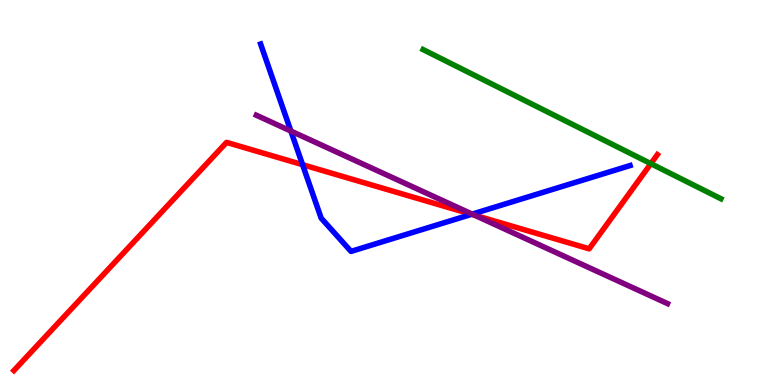[{'lines': ['blue', 'red'], 'intersections': [{'x': 3.9, 'y': 5.72}, {'x': 6.09, 'y': 4.43}]}, {'lines': ['green', 'red'], 'intersections': [{'x': 8.4, 'y': 5.75}]}, {'lines': ['purple', 'red'], 'intersections': [{'x': 6.12, 'y': 4.41}]}, {'lines': ['blue', 'green'], 'intersections': []}, {'lines': ['blue', 'purple'], 'intersections': [{'x': 3.75, 'y': 6.6}, {'x': 6.09, 'y': 4.44}]}, {'lines': ['green', 'purple'], 'intersections': []}]